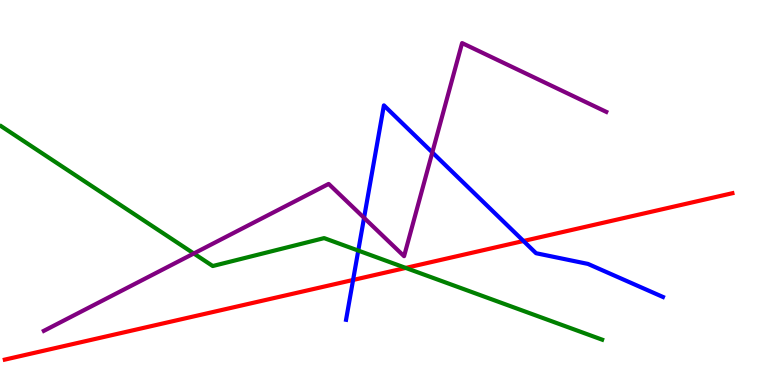[{'lines': ['blue', 'red'], 'intersections': [{'x': 4.56, 'y': 2.73}, {'x': 6.75, 'y': 3.74}]}, {'lines': ['green', 'red'], 'intersections': [{'x': 5.24, 'y': 3.04}]}, {'lines': ['purple', 'red'], 'intersections': []}, {'lines': ['blue', 'green'], 'intersections': [{'x': 4.62, 'y': 3.49}]}, {'lines': ['blue', 'purple'], 'intersections': [{'x': 4.7, 'y': 4.34}, {'x': 5.58, 'y': 6.04}]}, {'lines': ['green', 'purple'], 'intersections': [{'x': 2.5, 'y': 3.42}]}]